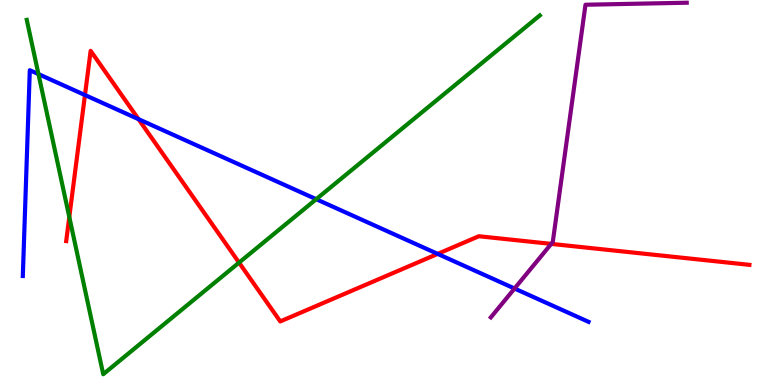[{'lines': ['blue', 'red'], 'intersections': [{'x': 1.1, 'y': 7.53}, {'x': 1.79, 'y': 6.9}, {'x': 5.65, 'y': 3.41}]}, {'lines': ['green', 'red'], 'intersections': [{'x': 0.894, 'y': 4.36}, {'x': 3.08, 'y': 3.18}]}, {'lines': ['purple', 'red'], 'intersections': [{'x': 7.11, 'y': 3.67}]}, {'lines': ['blue', 'green'], 'intersections': [{'x': 0.496, 'y': 8.08}, {'x': 4.08, 'y': 4.83}]}, {'lines': ['blue', 'purple'], 'intersections': [{'x': 6.64, 'y': 2.51}]}, {'lines': ['green', 'purple'], 'intersections': []}]